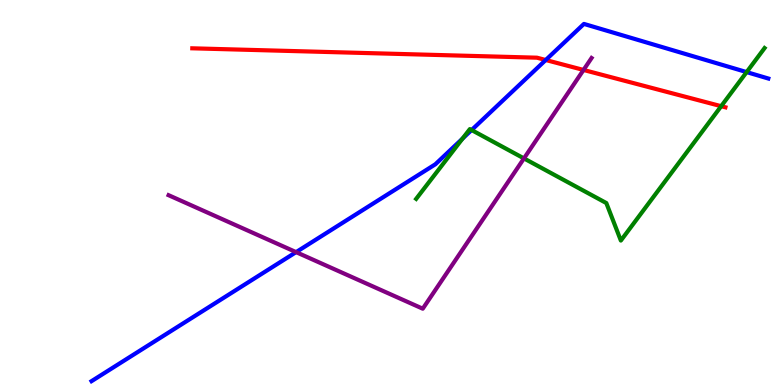[{'lines': ['blue', 'red'], 'intersections': [{'x': 7.04, 'y': 8.44}]}, {'lines': ['green', 'red'], 'intersections': [{'x': 9.31, 'y': 7.24}]}, {'lines': ['purple', 'red'], 'intersections': [{'x': 7.53, 'y': 8.18}]}, {'lines': ['blue', 'green'], 'intersections': [{'x': 5.97, 'y': 6.4}, {'x': 6.09, 'y': 6.62}, {'x': 9.63, 'y': 8.13}]}, {'lines': ['blue', 'purple'], 'intersections': [{'x': 3.82, 'y': 3.45}]}, {'lines': ['green', 'purple'], 'intersections': [{'x': 6.76, 'y': 5.89}]}]